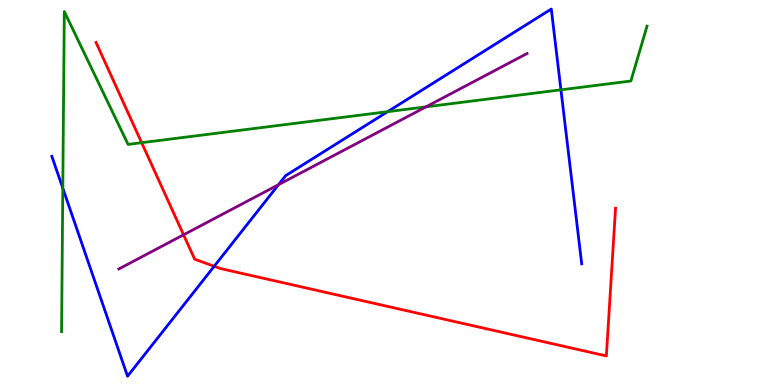[{'lines': ['blue', 'red'], 'intersections': [{'x': 2.76, 'y': 3.08}]}, {'lines': ['green', 'red'], 'intersections': [{'x': 1.83, 'y': 6.29}]}, {'lines': ['purple', 'red'], 'intersections': [{'x': 2.37, 'y': 3.9}]}, {'lines': ['blue', 'green'], 'intersections': [{'x': 0.81, 'y': 5.11}, {'x': 5.0, 'y': 7.1}, {'x': 7.24, 'y': 7.67}]}, {'lines': ['blue', 'purple'], 'intersections': [{'x': 3.59, 'y': 5.2}]}, {'lines': ['green', 'purple'], 'intersections': [{'x': 5.5, 'y': 7.23}]}]